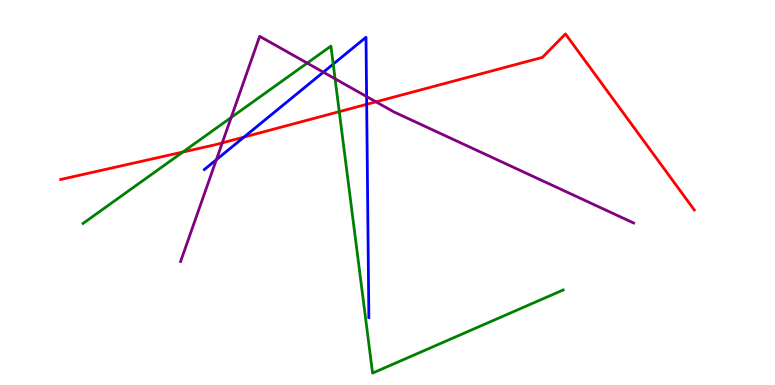[{'lines': ['blue', 'red'], 'intersections': [{'x': 3.15, 'y': 6.44}, {'x': 4.73, 'y': 7.29}]}, {'lines': ['green', 'red'], 'intersections': [{'x': 2.36, 'y': 6.05}, {'x': 4.38, 'y': 7.1}]}, {'lines': ['purple', 'red'], 'intersections': [{'x': 2.87, 'y': 6.29}, {'x': 4.85, 'y': 7.35}]}, {'lines': ['blue', 'green'], 'intersections': [{'x': 4.3, 'y': 8.33}]}, {'lines': ['blue', 'purple'], 'intersections': [{'x': 2.79, 'y': 5.85}, {'x': 4.17, 'y': 8.12}, {'x': 4.73, 'y': 7.49}]}, {'lines': ['green', 'purple'], 'intersections': [{'x': 2.98, 'y': 6.95}, {'x': 3.96, 'y': 8.36}, {'x': 4.32, 'y': 7.95}]}]